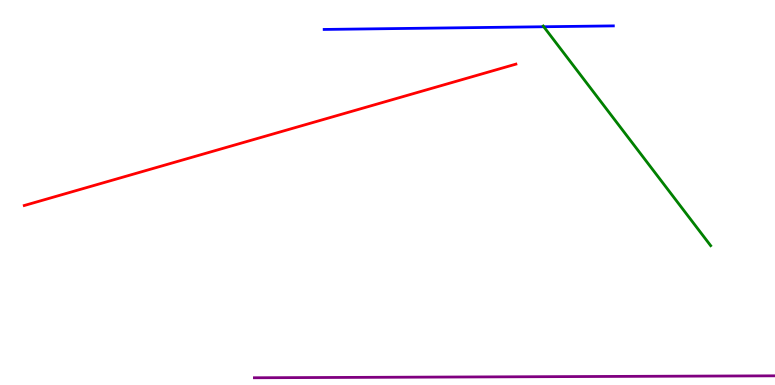[{'lines': ['blue', 'red'], 'intersections': []}, {'lines': ['green', 'red'], 'intersections': []}, {'lines': ['purple', 'red'], 'intersections': []}, {'lines': ['blue', 'green'], 'intersections': [{'x': 7.02, 'y': 9.31}]}, {'lines': ['blue', 'purple'], 'intersections': []}, {'lines': ['green', 'purple'], 'intersections': []}]